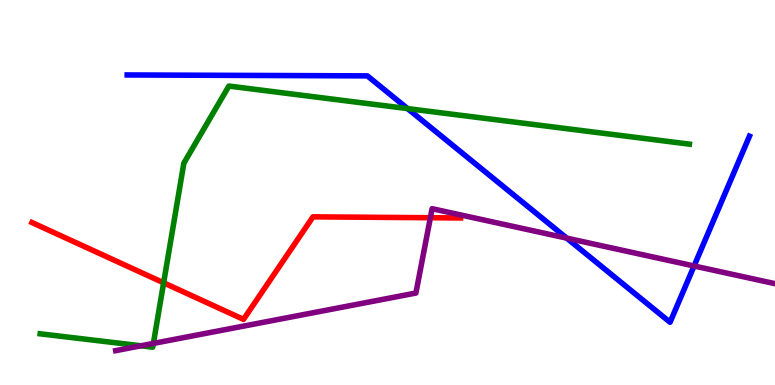[{'lines': ['blue', 'red'], 'intersections': []}, {'lines': ['green', 'red'], 'intersections': [{'x': 2.11, 'y': 2.65}]}, {'lines': ['purple', 'red'], 'intersections': [{'x': 5.55, 'y': 4.34}]}, {'lines': ['blue', 'green'], 'intersections': [{'x': 5.26, 'y': 7.18}]}, {'lines': ['blue', 'purple'], 'intersections': [{'x': 7.31, 'y': 3.81}, {'x': 8.96, 'y': 3.09}]}, {'lines': ['green', 'purple'], 'intersections': [{'x': 1.82, 'y': 1.02}, {'x': 1.98, 'y': 1.08}]}]